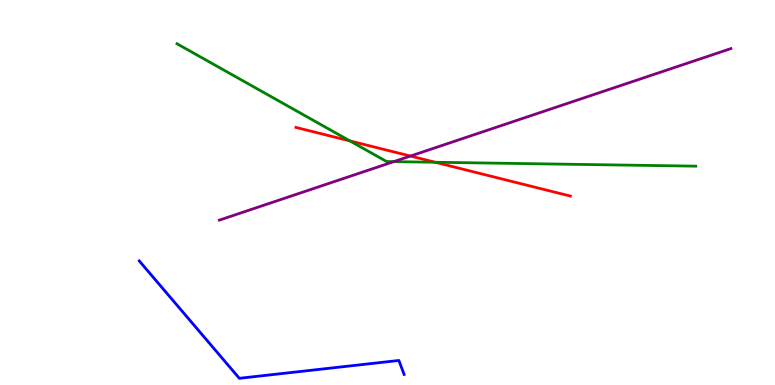[{'lines': ['blue', 'red'], 'intersections': []}, {'lines': ['green', 'red'], 'intersections': [{'x': 4.52, 'y': 6.34}, {'x': 5.62, 'y': 5.79}]}, {'lines': ['purple', 'red'], 'intersections': [{'x': 5.3, 'y': 5.95}]}, {'lines': ['blue', 'green'], 'intersections': []}, {'lines': ['blue', 'purple'], 'intersections': []}, {'lines': ['green', 'purple'], 'intersections': [{'x': 5.08, 'y': 5.8}]}]